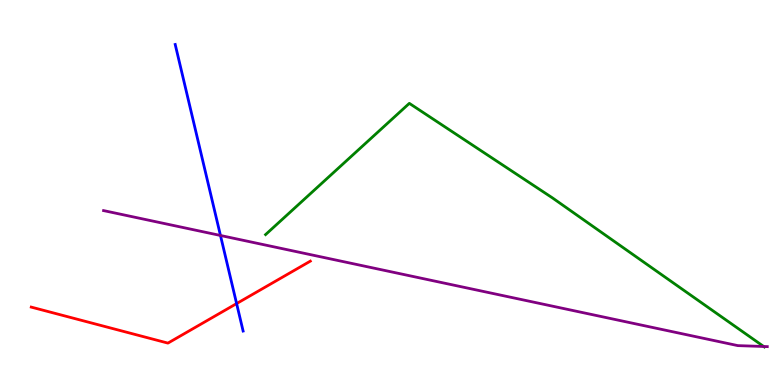[{'lines': ['blue', 'red'], 'intersections': [{'x': 3.05, 'y': 2.11}]}, {'lines': ['green', 'red'], 'intersections': []}, {'lines': ['purple', 'red'], 'intersections': []}, {'lines': ['blue', 'green'], 'intersections': []}, {'lines': ['blue', 'purple'], 'intersections': [{'x': 2.84, 'y': 3.88}]}, {'lines': ['green', 'purple'], 'intersections': [{'x': 9.85, 'y': 1.0}]}]